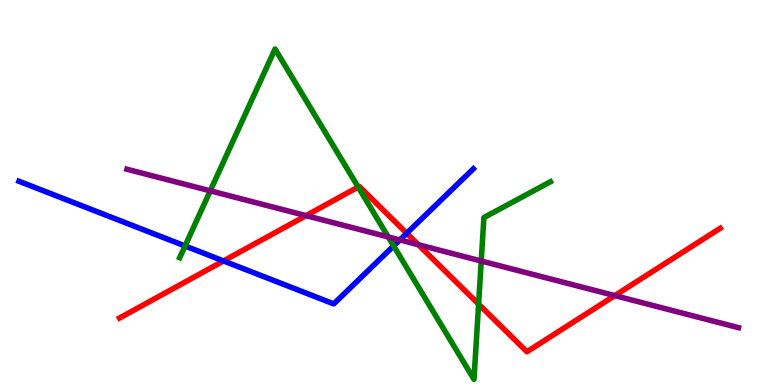[{'lines': ['blue', 'red'], 'intersections': [{'x': 2.88, 'y': 3.22}, {'x': 5.25, 'y': 3.94}]}, {'lines': ['green', 'red'], 'intersections': [{'x': 4.62, 'y': 5.14}, {'x': 6.18, 'y': 2.1}]}, {'lines': ['purple', 'red'], 'intersections': [{'x': 3.95, 'y': 4.4}, {'x': 5.4, 'y': 3.64}, {'x': 7.93, 'y': 2.32}]}, {'lines': ['blue', 'green'], 'intersections': [{'x': 2.39, 'y': 3.61}, {'x': 5.08, 'y': 3.61}]}, {'lines': ['blue', 'purple'], 'intersections': [{'x': 5.16, 'y': 3.77}]}, {'lines': ['green', 'purple'], 'intersections': [{'x': 2.71, 'y': 5.04}, {'x': 5.01, 'y': 3.85}, {'x': 6.21, 'y': 3.22}]}]